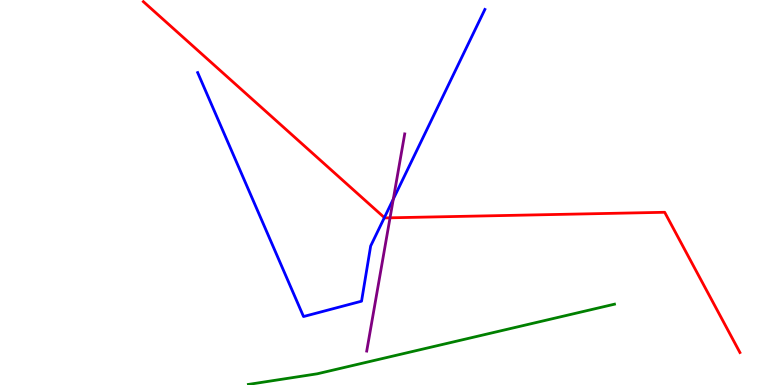[{'lines': ['blue', 'red'], 'intersections': [{'x': 4.96, 'y': 4.35}]}, {'lines': ['green', 'red'], 'intersections': []}, {'lines': ['purple', 'red'], 'intersections': [{'x': 5.03, 'y': 4.34}]}, {'lines': ['blue', 'green'], 'intersections': []}, {'lines': ['blue', 'purple'], 'intersections': [{'x': 5.07, 'y': 4.83}]}, {'lines': ['green', 'purple'], 'intersections': []}]